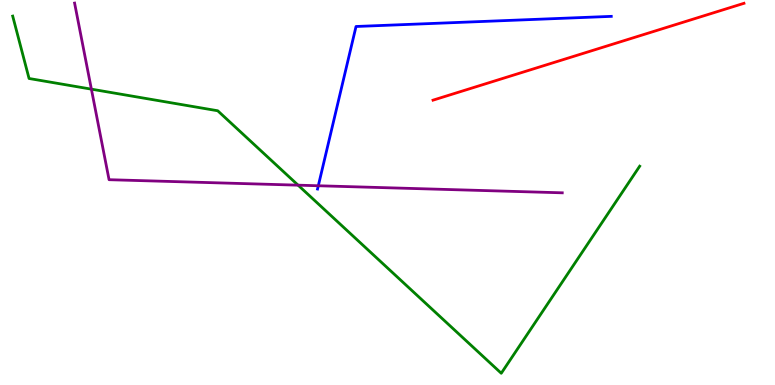[{'lines': ['blue', 'red'], 'intersections': []}, {'lines': ['green', 'red'], 'intersections': []}, {'lines': ['purple', 'red'], 'intersections': []}, {'lines': ['blue', 'green'], 'intersections': []}, {'lines': ['blue', 'purple'], 'intersections': [{'x': 4.11, 'y': 5.18}]}, {'lines': ['green', 'purple'], 'intersections': [{'x': 1.18, 'y': 7.68}, {'x': 3.85, 'y': 5.19}]}]